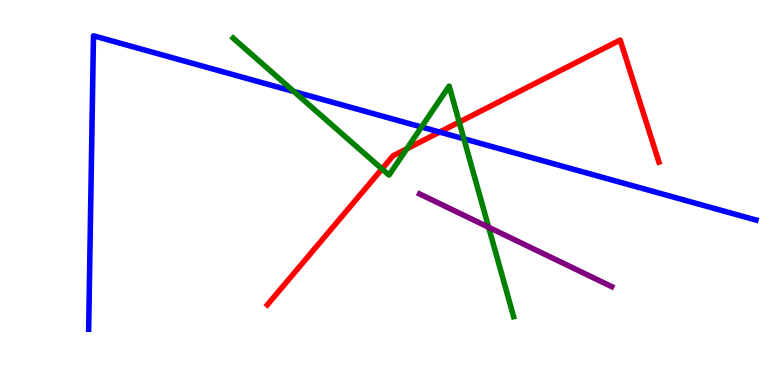[{'lines': ['blue', 'red'], 'intersections': [{'x': 5.67, 'y': 6.57}]}, {'lines': ['green', 'red'], 'intersections': [{'x': 4.93, 'y': 5.61}, {'x': 5.25, 'y': 6.13}, {'x': 5.93, 'y': 6.83}]}, {'lines': ['purple', 'red'], 'intersections': []}, {'lines': ['blue', 'green'], 'intersections': [{'x': 3.79, 'y': 7.62}, {'x': 5.44, 'y': 6.7}, {'x': 5.99, 'y': 6.39}]}, {'lines': ['blue', 'purple'], 'intersections': []}, {'lines': ['green', 'purple'], 'intersections': [{'x': 6.3, 'y': 4.1}]}]